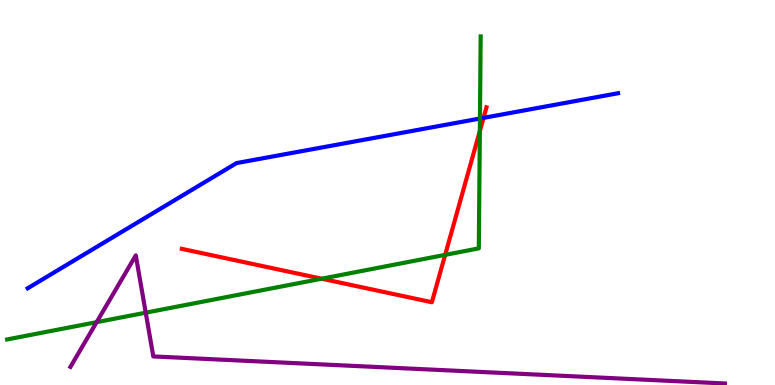[{'lines': ['blue', 'red'], 'intersections': [{'x': 6.24, 'y': 6.94}]}, {'lines': ['green', 'red'], 'intersections': [{'x': 4.15, 'y': 2.76}, {'x': 5.74, 'y': 3.38}, {'x': 6.19, 'y': 6.6}]}, {'lines': ['purple', 'red'], 'intersections': []}, {'lines': ['blue', 'green'], 'intersections': [{'x': 6.19, 'y': 6.92}]}, {'lines': ['blue', 'purple'], 'intersections': []}, {'lines': ['green', 'purple'], 'intersections': [{'x': 1.25, 'y': 1.63}, {'x': 1.88, 'y': 1.88}]}]